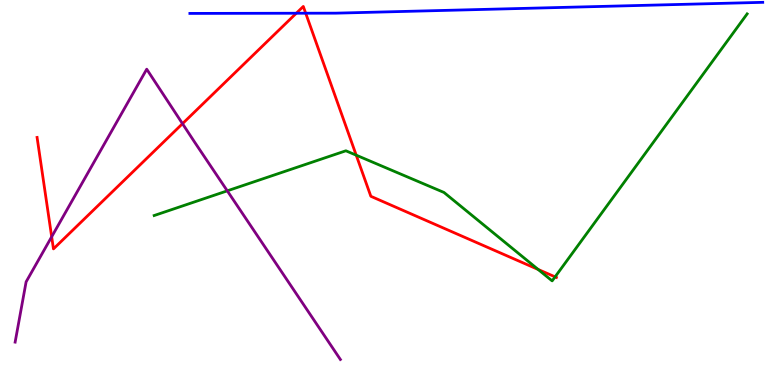[{'lines': ['blue', 'red'], 'intersections': [{'x': 3.82, 'y': 9.66}, {'x': 3.94, 'y': 9.66}]}, {'lines': ['green', 'red'], 'intersections': [{'x': 4.6, 'y': 5.97}, {'x': 6.94, 'y': 3.0}, {'x': 7.16, 'y': 2.81}]}, {'lines': ['purple', 'red'], 'intersections': [{'x': 0.667, 'y': 3.85}, {'x': 2.35, 'y': 6.79}]}, {'lines': ['blue', 'green'], 'intersections': []}, {'lines': ['blue', 'purple'], 'intersections': []}, {'lines': ['green', 'purple'], 'intersections': [{'x': 2.93, 'y': 5.04}]}]